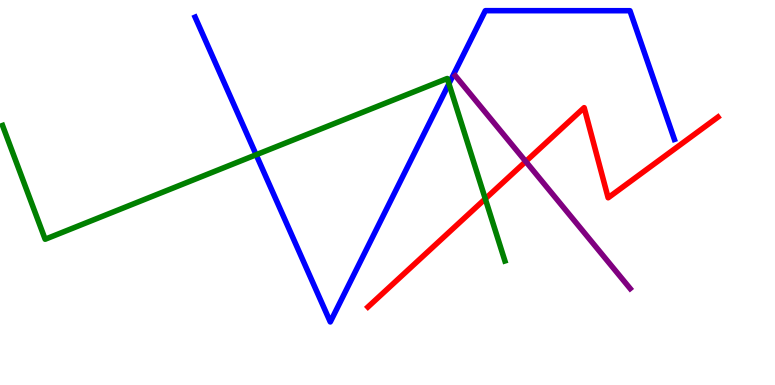[{'lines': ['blue', 'red'], 'intersections': []}, {'lines': ['green', 'red'], 'intersections': [{'x': 6.26, 'y': 4.84}]}, {'lines': ['purple', 'red'], 'intersections': [{'x': 6.78, 'y': 5.81}]}, {'lines': ['blue', 'green'], 'intersections': [{'x': 3.31, 'y': 5.98}, {'x': 5.79, 'y': 7.82}]}, {'lines': ['blue', 'purple'], 'intersections': []}, {'lines': ['green', 'purple'], 'intersections': []}]